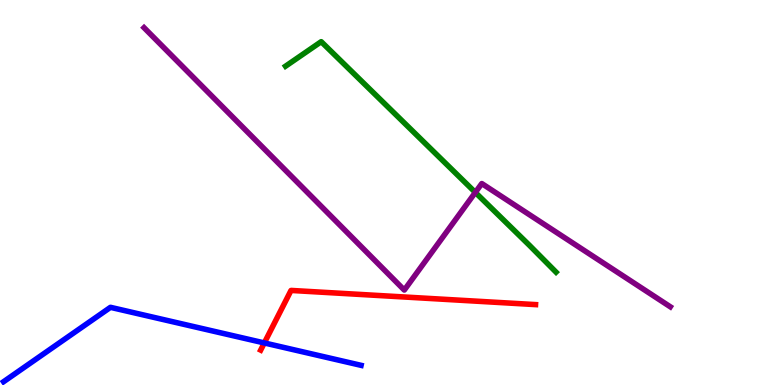[{'lines': ['blue', 'red'], 'intersections': [{'x': 3.41, 'y': 1.09}]}, {'lines': ['green', 'red'], 'intersections': []}, {'lines': ['purple', 'red'], 'intersections': []}, {'lines': ['blue', 'green'], 'intersections': []}, {'lines': ['blue', 'purple'], 'intersections': []}, {'lines': ['green', 'purple'], 'intersections': [{'x': 6.13, 'y': 5.0}]}]